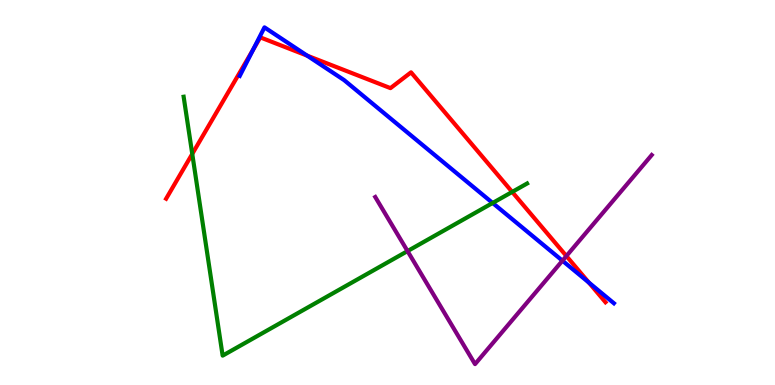[{'lines': ['blue', 'red'], 'intersections': [{'x': 3.27, 'y': 8.71}, {'x': 3.96, 'y': 8.55}, {'x': 7.6, 'y': 2.66}]}, {'lines': ['green', 'red'], 'intersections': [{'x': 2.48, 'y': 6.0}, {'x': 6.61, 'y': 5.01}]}, {'lines': ['purple', 'red'], 'intersections': [{'x': 7.31, 'y': 3.35}]}, {'lines': ['blue', 'green'], 'intersections': [{'x': 6.36, 'y': 4.73}]}, {'lines': ['blue', 'purple'], 'intersections': [{'x': 7.26, 'y': 3.23}]}, {'lines': ['green', 'purple'], 'intersections': [{'x': 5.26, 'y': 3.48}]}]